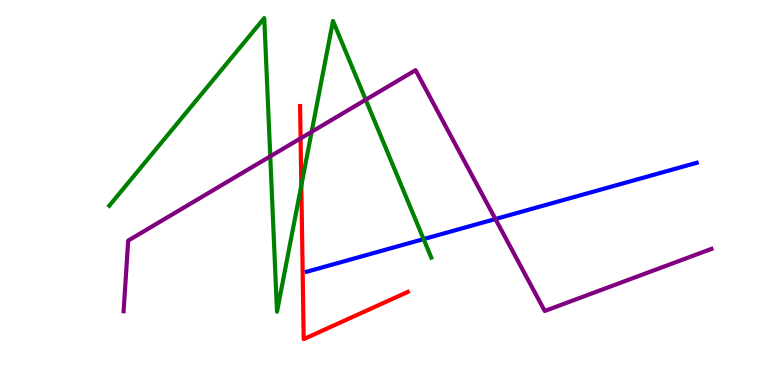[{'lines': ['blue', 'red'], 'intersections': []}, {'lines': ['green', 'red'], 'intersections': [{'x': 3.89, 'y': 5.18}]}, {'lines': ['purple', 'red'], 'intersections': [{'x': 3.88, 'y': 6.41}]}, {'lines': ['blue', 'green'], 'intersections': [{'x': 5.47, 'y': 3.79}]}, {'lines': ['blue', 'purple'], 'intersections': [{'x': 6.39, 'y': 4.31}]}, {'lines': ['green', 'purple'], 'intersections': [{'x': 3.49, 'y': 5.94}, {'x': 4.02, 'y': 6.58}, {'x': 4.72, 'y': 7.41}]}]